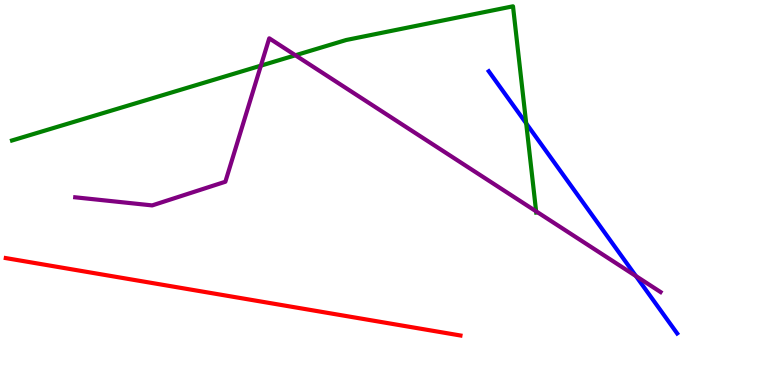[{'lines': ['blue', 'red'], 'intersections': []}, {'lines': ['green', 'red'], 'intersections': []}, {'lines': ['purple', 'red'], 'intersections': []}, {'lines': ['blue', 'green'], 'intersections': [{'x': 6.79, 'y': 6.8}]}, {'lines': ['blue', 'purple'], 'intersections': [{'x': 8.21, 'y': 2.83}]}, {'lines': ['green', 'purple'], 'intersections': [{'x': 3.37, 'y': 8.29}, {'x': 3.81, 'y': 8.56}, {'x': 6.92, 'y': 4.51}]}]